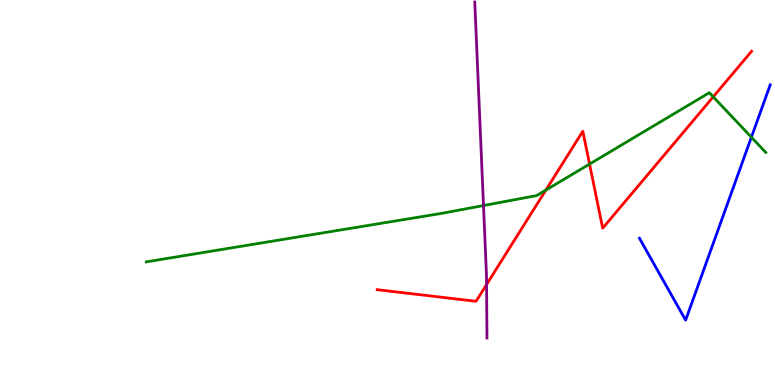[{'lines': ['blue', 'red'], 'intersections': []}, {'lines': ['green', 'red'], 'intersections': [{'x': 7.04, 'y': 5.06}, {'x': 7.61, 'y': 5.74}, {'x': 9.2, 'y': 7.48}]}, {'lines': ['purple', 'red'], 'intersections': [{'x': 6.28, 'y': 2.61}]}, {'lines': ['blue', 'green'], 'intersections': [{'x': 9.7, 'y': 6.44}]}, {'lines': ['blue', 'purple'], 'intersections': []}, {'lines': ['green', 'purple'], 'intersections': [{'x': 6.24, 'y': 4.66}]}]